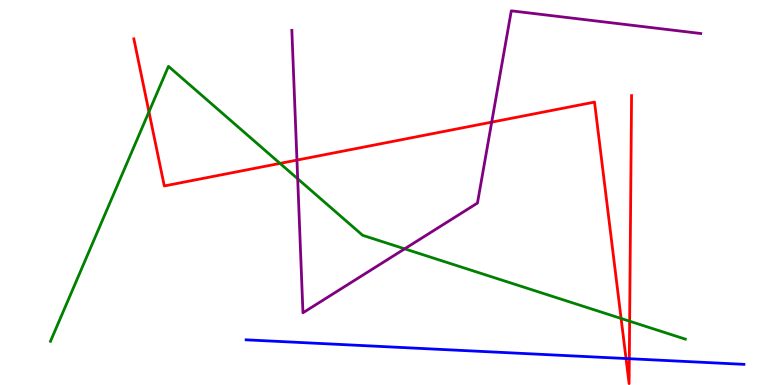[{'lines': ['blue', 'red'], 'intersections': [{'x': 8.08, 'y': 0.687}, {'x': 8.12, 'y': 0.683}]}, {'lines': ['green', 'red'], 'intersections': [{'x': 1.92, 'y': 7.1}, {'x': 3.61, 'y': 5.76}, {'x': 8.01, 'y': 1.73}, {'x': 8.12, 'y': 1.66}]}, {'lines': ['purple', 'red'], 'intersections': [{'x': 3.83, 'y': 5.84}, {'x': 6.34, 'y': 6.83}]}, {'lines': ['blue', 'green'], 'intersections': []}, {'lines': ['blue', 'purple'], 'intersections': []}, {'lines': ['green', 'purple'], 'intersections': [{'x': 3.84, 'y': 5.36}, {'x': 5.22, 'y': 3.54}]}]